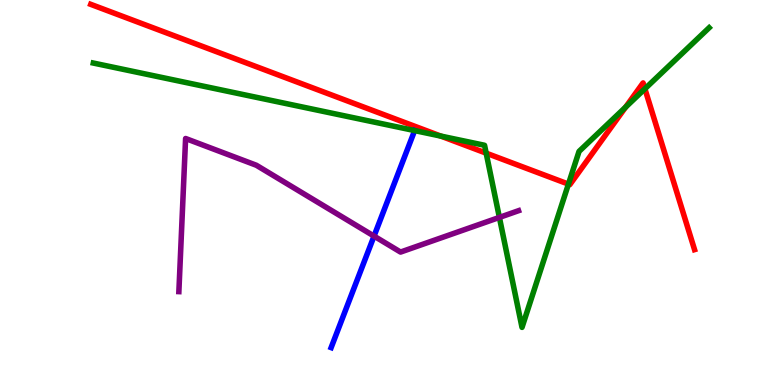[{'lines': ['blue', 'red'], 'intersections': []}, {'lines': ['green', 'red'], 'intersections': [{'x': 5.69, 'y': 6.47}, {'x': 6.27, 'y': 6.02}, {'x': 7.33, 'y': 5.22}, {'x': 8.07, 'y': 7.22}, {'x': 8.32, 'y': 7.69}]}, {'lines': ['purple', 'red'], 'intersections': []}, {'lines': ['blue', 'green'], 'intersections': [{'x': 5.35, 'y': 6.61}]}, {'lines': ['blue', 'purple'], 'intersections': [{'x': 4.83, 'y': 3.87}]}, {'lines': ['green', 'purple'], 'intersections': [{'x': 6.44, 'y': 4.35}]}]